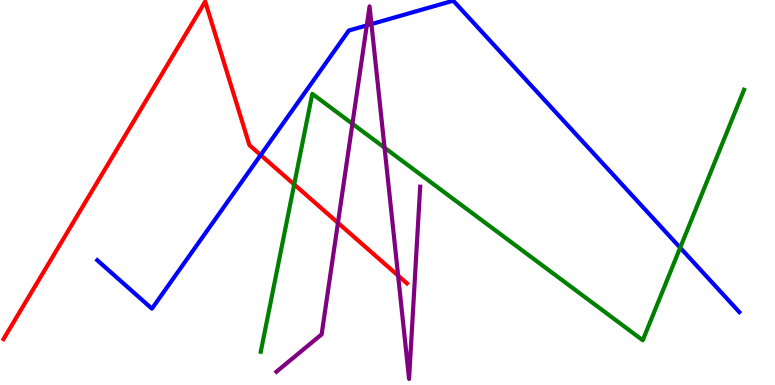[{'lines': ['blue', 'red'], 'intersections': [{'x': 3.36, 'y': 5.97}]}, {'lines': ['green', 'red'], 'intersections': [{'x': 3.8, 'y': 5.21}]}, {'lines': ['purple', 'red'], 'intersections': [{'x': 4.36, 'y': 4.21}, {'x': 5.14, 'y': 2.84}]}, {'lines': ['blue', 'green'], 'intersections': [{'x': 8.78, 'y': 3.57}]}, {'lines': ['blue', 'purple'], 'intersections': [{'x': 4.73, 'y': 9.34}, {'x': 4.79, 'y': 9.37}]}, {'lines': ['green', 'purple'], 'intersections': [{'x': 4.55, 'y': 6.79}, {'x': 4.96, 'y': 6.16}]}]